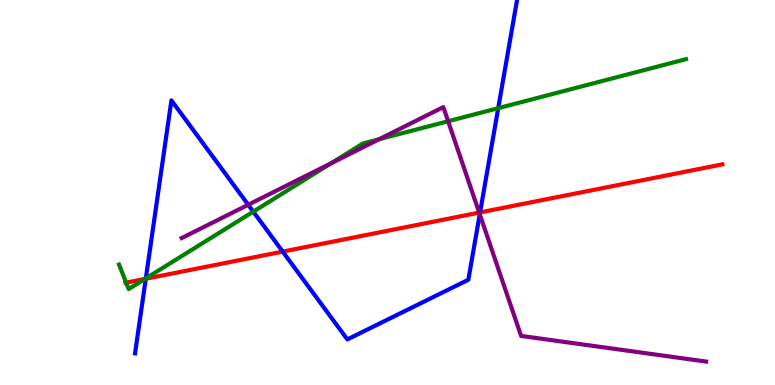[{'lines': ['blue', 'red'], 'intersections': [{'x': 1.88, 'y': 2.76}, {'x': 3.65, 'y': 3.46}, {'x': 6.19, 'y': 4.48}]}, {'lines': ['green', 'red'], 'intersections': [{'x': 1.63, 'y': 2.66}, {'x': 1.87, 'y': 2.76}]}, {'lines': ['purple', 'red'], 'intersections': [{'x': 6.18, 'y': 4.48}]}, {'lines': ['blue', 'green'], 'intersections': [{'x': 1.88, 'y': 2.77}, {'x': 3.27, 'y': 4.5}, {'x': 6.43, 'y': 7.19}]}, {'lines': ['blue', 'purple'], 'intersections': [{'x': 3.2, 'y': 4.68}, {'x': 6.19, 'y': 4.43}]}, {'lines': ['green', 'purple'], 'intersections': [{'x': 4.27, 'y': 5.76}, {'x': 4.89, 'y': 6.38}, {'x': 5.78, 'y': 6.85}]}]